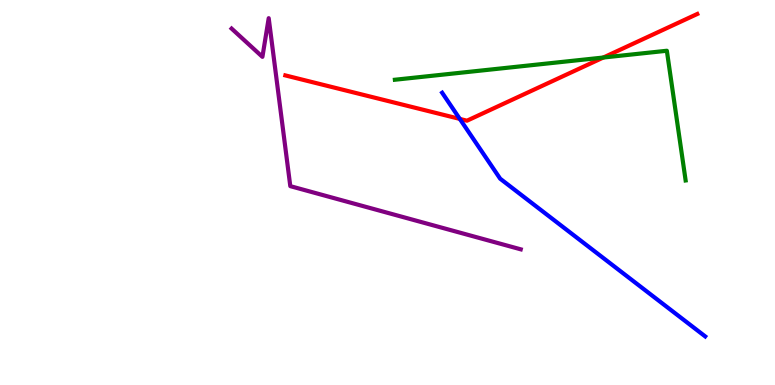[{'lines': ['blue', 'red'], 'intersections': [{'x': 5.93, 'y': 6.91}]}, {'lines': ['green', 'red'], 'intersections': [{'x': 7.78, 'y': 8.51}]}, {'lines': ['purple', 'red'], 'intersections': []}, {'lines': ['blue', 'green'], 'intersections': []}, {'lines': ['blue', 'purple'], 'intersections': []}, {'lines': ['green', 'purple'], 'intersections': []}]